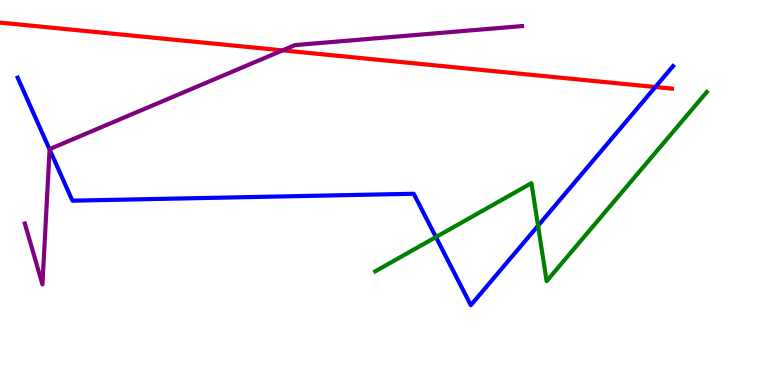[{'lines': ['blue', 'red'], 'intersections': [{'x': 8.46, 'y': 7.74}]}, {'lines': ['green', 'red'], 'intersections': []}, {'lines': ['purple', 'red'], 'intersections': [{'x': 3.65, 'y': 8.69}]}, {'lines': ['blue', 'green'], 'intersections': [{'x': 5.62, 'y': 3.84}, {'x': 6.94, 'y': 4.14}]}, {'lines': ['blue', 'purple'], 'intersections': [{'x': 0.64, 'y': 6.12}]}, {'lines': ['green', 'purple'], 'intersections': []}]